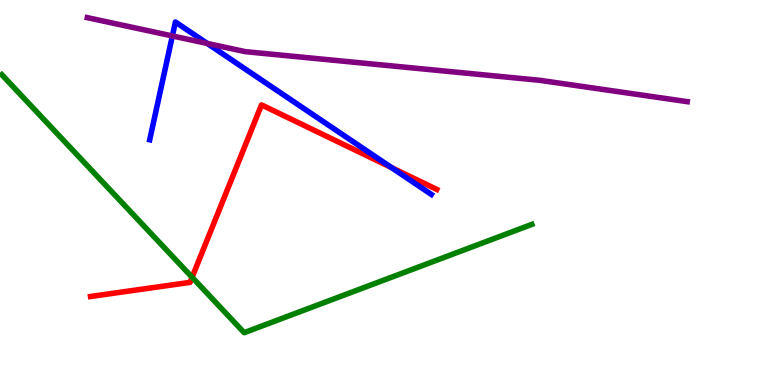[{'lines': ['blue', 'red'], 'intersections': [{'x': 5.05, 'y': 5.65}]}, {'lines': ['green', 'red'], 'intersections': [{'x': 2.48, 'y': 2.8}]}, {'lines': ['purple', 'red'], 'intersections': []}, {'lines': ['blue', 'green'], 'intersections': []}, {'lines': ['blue', 'purple'], 'intersections': [{'x': 2.22, 'y': 9.07}, {'x': 2.67, 'y': 8.87}]}, {'lines': ['green', 'purple'], 'intersections': []}]